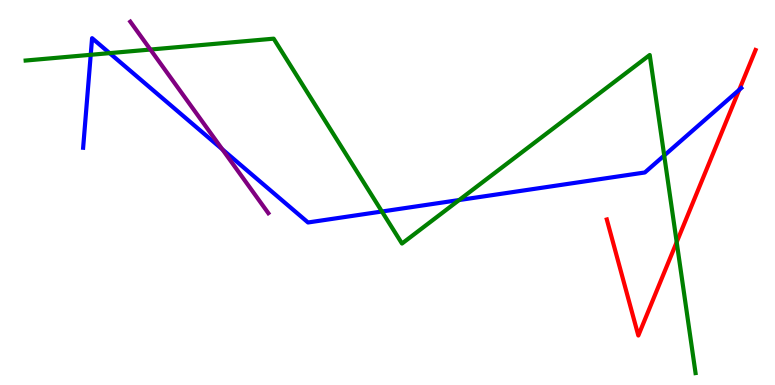[{'lines': ['blue', 'red'], 'intersections': [{'x': 9.54, 'y': 7.67}]}, {'lines': ['green', 'red'], 'intersections': [{'x': 8.73, 'y': 3.71}]}, {'lines': ['purple', 'red'], 'intersections': []}, {'lines': ['blue', 'green'], 'intersections': [{'x': 1.17, 'y': 8.58}, {'x': 1.41, 'y': 8.62}, {'x': 4.93, 'y': 4.51}, {'x': 5.92, 'y': 4.8}, {'x': 8.57, 'y': 5.96}]}, {'lines': ['blue', 'purple'], 'intersections': [{'x': 2.87, 'y': 6.12}]}, {'lines': ['green', 'purple'], 'intersections': [{'x': 1.94, 'y': 8.71}]}]